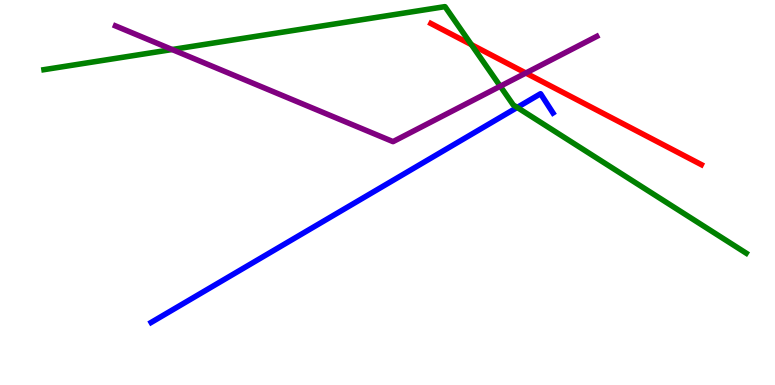[{'lines': ['blue', 'red'], 'intersections': []}, {'lines': ['green', 'red'], 'intersections': [{'x': 6.08, 'y': 8.84}]}, {'lines': ['purple', 'red'], 'intersections': [{'x': 6.78, 'y': 8.1}]}, {'lines': ['blue', 'green'], 'intersections': [{'x': 6.67, 'y': 7.21}]}, {'lines': ['blue', 'purple'], 'intersections': []}, {'lines': ['green', 'purple'], 'intersections': [{'x': 2.22, 'y': 8.71}, {'x': 6.46, 'y': 7.76}]}]